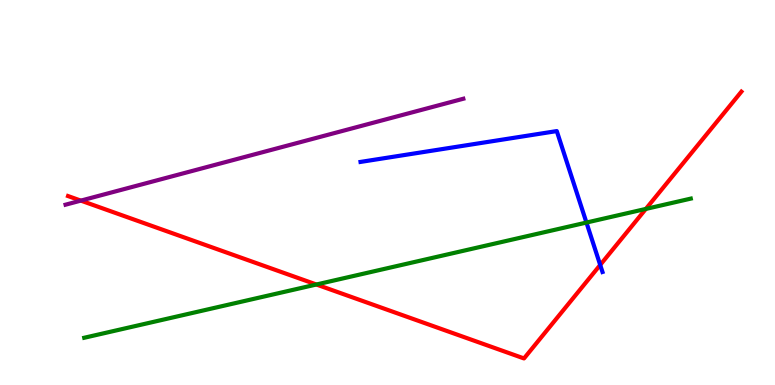[{'lines': ['blue', 'red'], 'intersections': [{'x': 7.74, 'y': 3.12}]}, {'lines': ['green', 'red'], 'intersections': [{'x': 4.08, 'y': 2.61}, {'x': 8.33, 'y': 4.57}]}, {'lines': ['purple', 'red'], 'intersections': [{'x': 1.04, 'y': 4.79}]}, {'lines': ['blue', 'green'], 'intersections': [{'x': 7.57, 'y': 4.22}]}, {'lines': ['blue', 'purple'], 'intersections': []}, {'lines': ['green', 'purple'], 'intersections': []}]